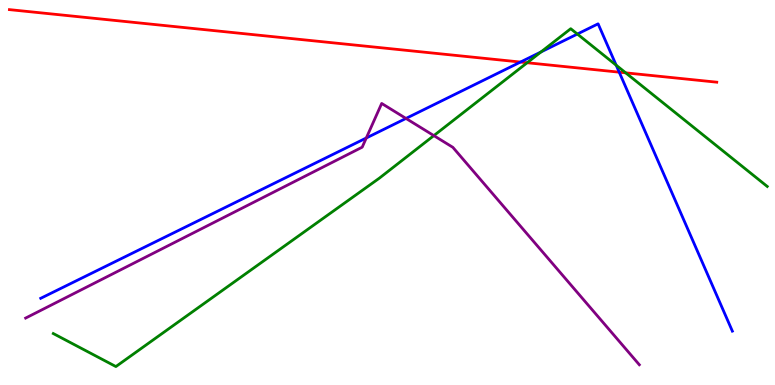[{'lines': ['blue', 'red'], 'intersections': [{'x': 6.72, 'y': 8.39}, {'x': 7.99, 'y': 8.13}]}, {'lines': ['green', 'red'], 'intersections': [{'x': 6.8, 'y': 8.37}, {'x': 8.07, 'y': 8.11}]}, {'lines': ['purple', 'red'], 'intersections': []}, {'lines': ['blue', 'green'], 'intersections': [{'x': 6.98, 'y': 8.65}, {'x': 7.45, 'y': 9.12}, {'x': 7.95, 'y': 8.31}]}, {'lines': ['blue', 'purple'], 'intersections': [{'x': 4.73, 'y': 6.42}, {'x': 5.24, 'y': 6.92}]}, {'lines': ['green', 'purple'], 'intersections': [{'x': 5.6, 'y': 6.48}]}]